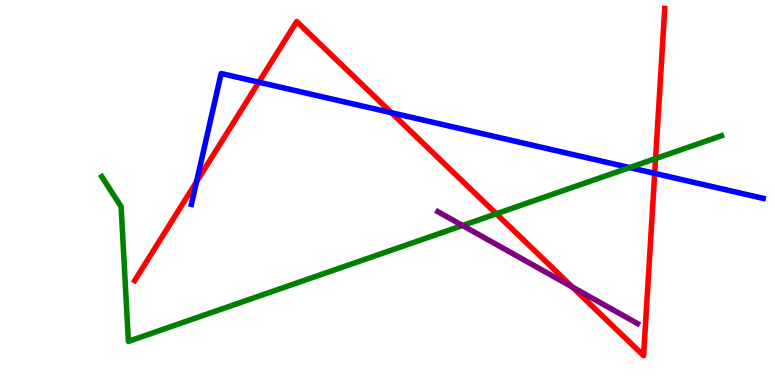[{'lines': ['blue', 'red'], 'intersections': [{'x': 2.54, 'y': 5.28}, {'x': 3.34, 'y': 7.87}, {'x': 5.05, 'y': 7.07}, {'x': 8.45, 'y': 5.5}]}, {'lines': ['green', 'red'], 'intersections': [{'x': 6.4, 'y': 4.45}, {'x': 8.46, 'y': 5.88}]}, {'lines': ['purple', 'red'], 'intersections': [{'x': 7.39, 'y': 2.54}]}, {'lines': ['blue', 'green'], 'intersections': [{'x': 8.12, 'y': 5.65}]}, {'lines': ['blue', 'purple'], 'intersections': []}, {'lines': ['green', 'purple'], 'intersections': [{'x': 5.97, 'y': 4.14}]}]